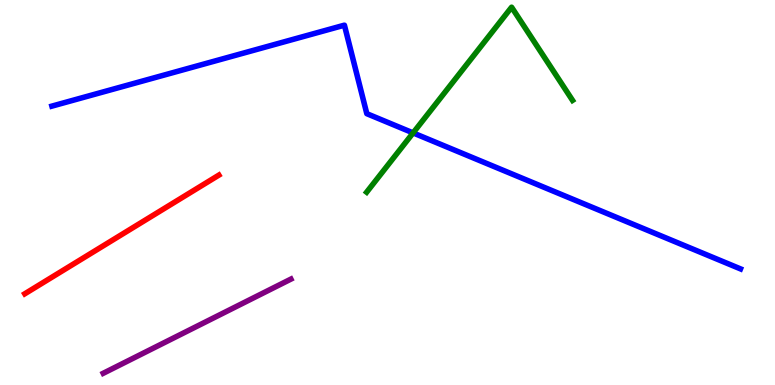[{'lines': ['blue', 'red'], 'intersections': []}, {'lines': ['green', 'red'], 'intersections': []}, {'lines': ['purple', 'red'], 'intersections': []}, {'lines': ['blue', 'green'], 'intersections': [{'x': 5.33, 'y': 6.55}]}, {'lines': ['blue', 'purple'], 'intersections': []}, {'lines': ['green', 'purple'], 'intersections': []}]